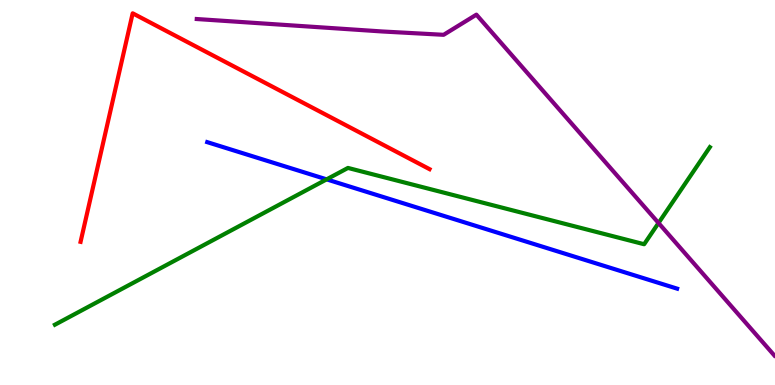[{'lines': ['blue', 'red'], 'intersections': []}, {'lines': ['green', 'red'], 'intersections': []}, {'lines': ['purple', 'red'], 'intersections': []}, {'lines': ['blue', 'green'], 'intersections': [{'x': 4.21, 'y': 5.34}]}, {'lines': ['blue', 'purple'], 'intersections': []}, {'lines': ['green', 'purple'], 'intersections': [{'x': 8.5, 'y': 4.21}]}]